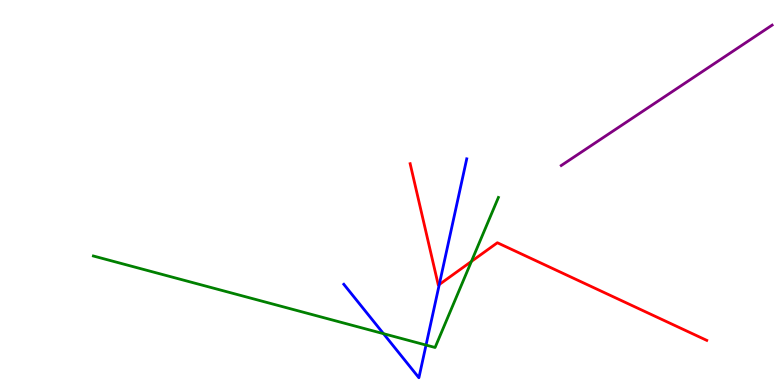[{'lines': ['blue', 'red'], 'intersections': [{'x': 5.67, 'y': 2.61}]}, {'lines': ['green', 'red'], 'intersections': [{'x': 6.08, 'y': 3.21}]}, {'lines': ['purple', 'red'], 'intersections': []}, {'lines': ['blue', 'green'], 'intersections': [{'x': 4.95, 'y': 1.33}, {'x': 5.5, 'y': 1.04}]}, {'lines': ['blue', 'purple'], 'intersections': []}, {'lines': ['green', 'purple'], 'intersections': []}]